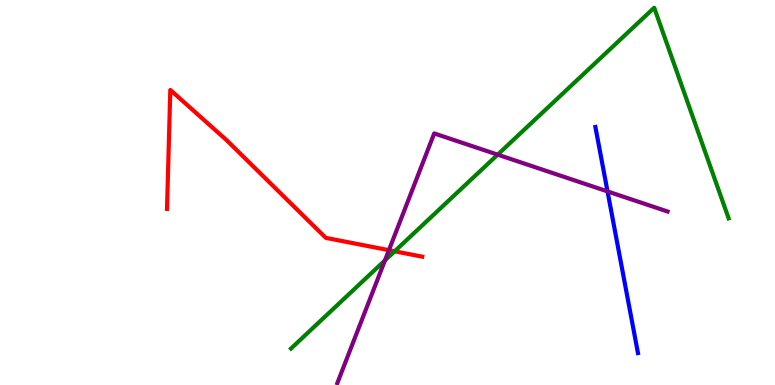[{'lines': ['blue', 'red'], 'intersections': []}, {'lines': ['green', 'red'], 'intersections': [{'x': 5.09, 'y': 3.47}]}, {'lines': ['purple', 'red'], 'intersections': [{'x': 5.02, 'y': 3.5}]}, {'lines': ['blue', 'green'], 'intersections': []}, {'lines': ['blue', 'purple'], 'intersections': [{'x': 7.84, 'y': 5.03}]}, {'lines': ['green', 'purple'], 'intersections': [{'x': 4.97, 'y': 3.24}, {'x': 6.42, 'y': 5.98}]}]